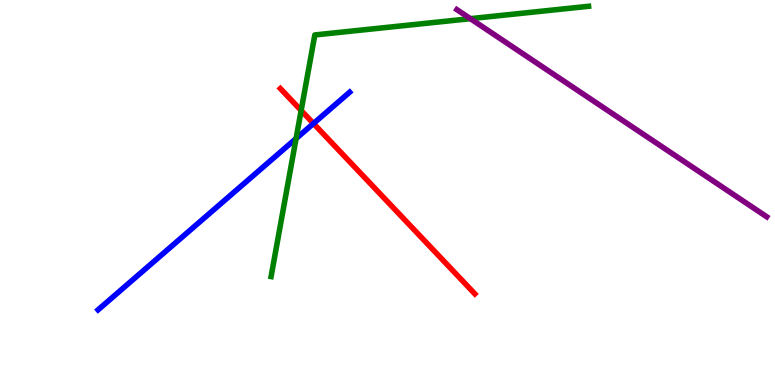[{'lines': ['blue', 'red'], 'intersections': [{'x': 4.04, 'y': 6.79}]}, {'lines': ['green', 'red'], 'intersections': [{'x': 3.89, 'y': 7.13}]}, {'lines': ['purple', 'red'], 'intersections': []}, {'lines': ['blue', 'green'], 'intersections': [{'x': 3.82, 'y': 6.4}]}, {'lines': ['blue', 'purple'], 'intersections': []}, {'lines': ['green', 'purple'], 'intersections': [{'x': 6.07, 'y': 9.52}]}]